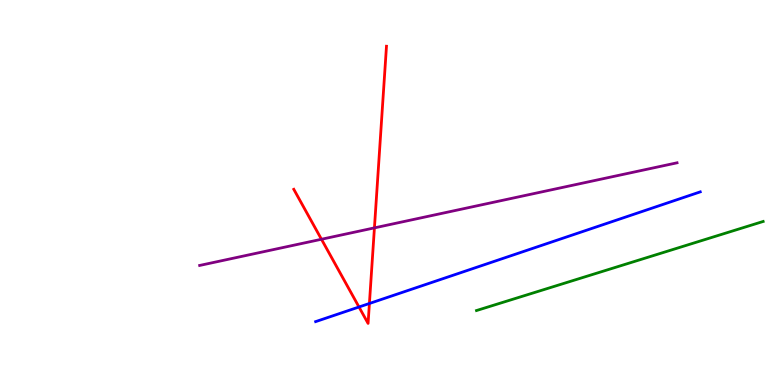[{'lines': ['blue', 'red'], 'intersections': [{'x': 4.63, 'y': 2.03}, {'x': 4.77, 'y': 2.12}]}, {'lines': ['green', 'red'], 'intersections': []}, {'lines': ['purple', 'red'], 'intersections': [{'x': 4.15, 'y': 3.79}, {'x': 4.83, 'y': 4.08}]}, {'lines': ['blue', 'green'], 'intersections': []}, {'lines': ['blue', 'purple'], 'intersections': []}, {'lines': ['green', 'purple'], 'intersections': []}]